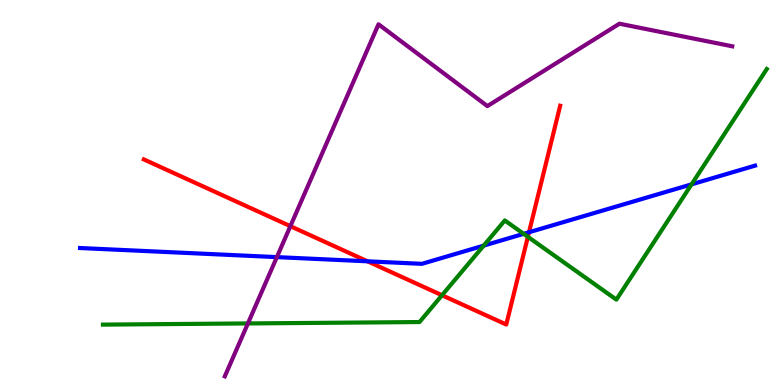[{'lines': ['blue', 'red'], 'intersections': [{'x': 4.74, 'y': 3.21}, {'x': 6.83, 'y': 3.97}]}, {'lines': ['green', 'red'], 'intersections': [{'x': 5.7, 'y': 2.33}, {'x': 6.81, 'y': 3.85}]}, {'lines': ['purple', 'red'], 'intersections': [{'x': 3.75, 'y': 4.13}]}, {'lines': ['blue', 'green'], 'intersections': [{'x': 6.24, 'y': 3.62}, {'x': 6.76, 'y': 3.93}, {'x': 8.92, 'y': 5.21}]}, {'lines': ['blue', 'purple'], 'intersections': [{'x': 3.57, 'y': 3.32}]}, {'lines': ['green', 'purple'], 'intersections': [{'x': 3.2, 'y': 1.6}]}]